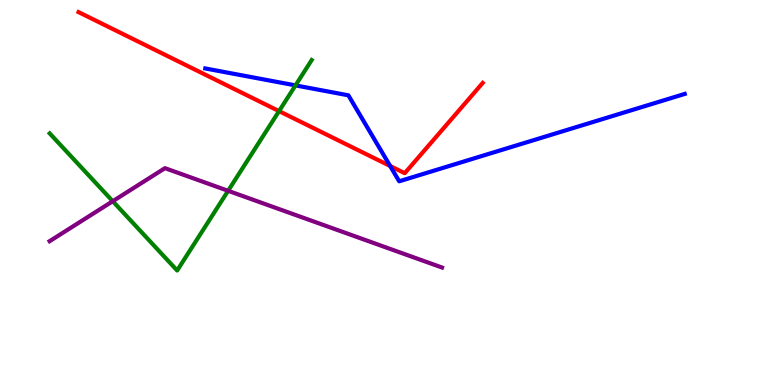[{'lines': ['blue', 'red'], 'intersections': [{'x': 5.03, 'y': 5.69}]}, {'lines': ['green', 'red'], 'intersections': [{'x': 3.6, 'y': 7.11}]}, {'lines': ['purple', 'red'], 'intersections': []}, {'lines': ['blue', 'green'], 'intersections': [{'x': 3.81, 'y': 7.78}]}, {'lines': ['blue', 'purple'], 'intersections': []}, {'lines': ['green', 'purple'], 'intersections': [{'x': 1.45, 'y': 4.77}, {'x': 2.94, 'y': 5.04}]}]